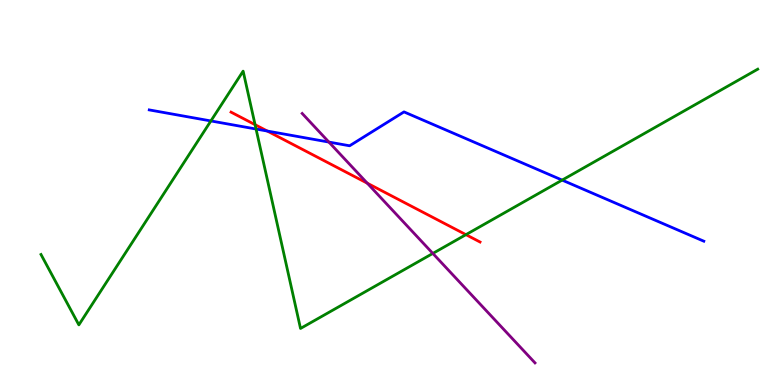[{'lines': ['blue', 'red'], 'intersections': [{'x': 3.45, 'y': 6.6}]}, {'lines': ['green', 'red'], 'intersections': [{'x': 3.29, 'y': 6.76}, {'x': 6.01, 'y': 3.91}]}, {'lines': ['purple', 'red'], 'intersections': [{'x': 4.74, 'y': 5.24}]}, {'lines': ['blue', 'green'], 'intersections': [{'x': 2.72, 'y': 6.86}, {'x': 3.3, 'y': 6.65}, {'x': 7.25, 'y': 5.32}]}, {'lines': ['blue', 'purple'], 'intersections': [{'x': 4.24, 'y': 6.31}]}, {'lines': ['green', 'purple'], 'intersections': [{'x': 5.58, 'y': 3.42}]}]